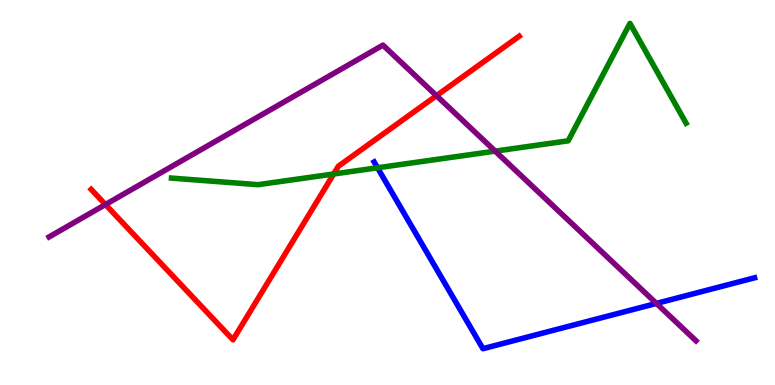[{'lines': ['blue', 'red'], 'intersections': []}, {'lines': ['green', 'red'], 'intersections': [{'x': 4.31, 'y': 5.48}]}, {'lines': ['purple', 'red'], 'intersections': [{'x': 1.36, 'y': 4.69}, {'x': 5.63, 'y': 7.51}]}, {'lines': ['blue', 'green'], 'intersections': [{'x': 4.87, 'y': 5.64}]}, {'lines': ['blue', 'purple'], 'intersections': [{'x': 8.47, 'y': 2.12}]}, {'lines': ['green', 'purple'], 'intersections': [{'x': 6.39, 'y': 6.07}]}]